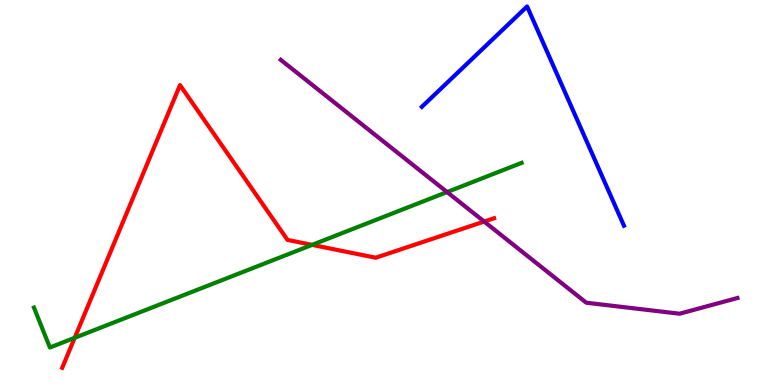[{'lines': ['blue', 'red'], 'intersections': []}, {'lines': ['green', 'red'], 'intersections': [{'x': 0.964, 'y': 1.23}, {'x': 4.03, 'y': 3.64}]}, {'lines': ['purple', 'red'], 'intersections': [{'x': 6.25, 'y': 4.25}]}, {'lines': ['blue', 'green'], 'intersections': []}, {'lines': ['blue', 'purple'], 'intersections': []}, {'lines': ['green', 'purple'], 'intersections': [{'x': 5.77, 'y': 5.01}]}]